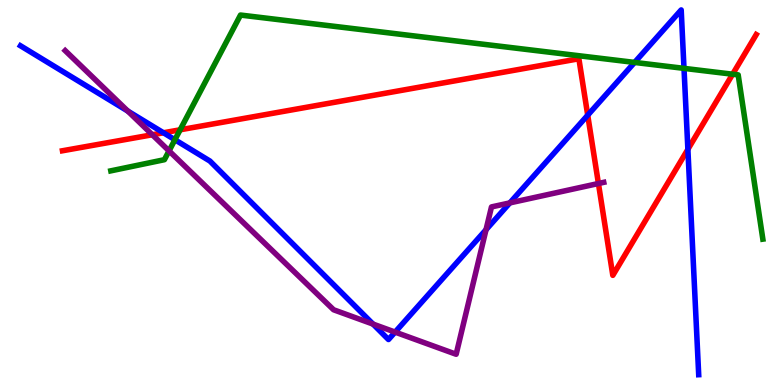[{'lines': ['blue', 'red'], 'intersections': [{'x': 2.11, 'y': 6.55}, {'x': 7.58, 'y': 7.01}, {'x': 8.88, 'y': 6.12}]}, {'lines': ['green', 'red'], 'intersections': [{'x': 2.32, 'y': 6.63}, {'x': 9.45, 'y': 8.07}]}, {'lines': ['purple', 'red'], 'intersections': [{'x': 1.97, 'y': 6.5}, {'x': 7.72, 'y': 5.23}]}, {'lines': ['blue', 'green'], 'intersections': [{'x': 2.26, 'y': 6.37}, {'x': 8.19, 'y': 8.38}, {'x': 8.83, 'y': 8.22}]}, {'lines': ['blue', 'purple'], 'intersections': [{'x': 1.65, 'y': 7.11}, {'x': 4.81, 'y': 1.58}, {'x': 5.1, 'y': 1.37}, {'x': 6.27, 'y': 4.03}, {'x': 6.58, 'y': 4.73}]}, {'lines': ['green', 'purple'], 'intersections': [{'x': 2.18, 'y': 6.08}]}]